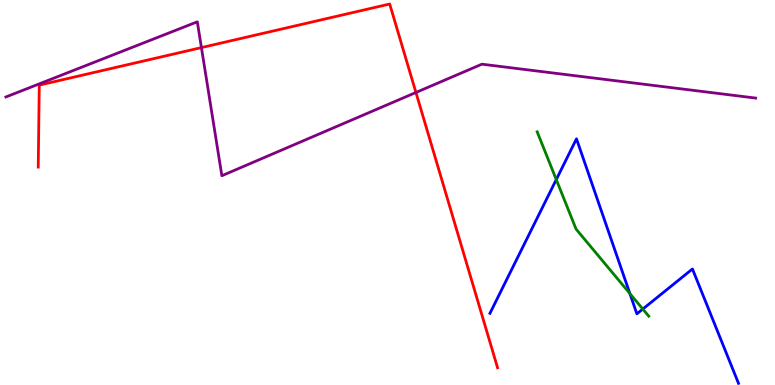[{'lines': ['blue', 'red'], 'intersections': []}, {'lines': ['green', 'red'], 'intersections': []}, {'lines': ['purple', 'red'], 'intersections': [{'x': 2.6, 'y': 8.76}, {'x': 5.37, 'y': 7.6}]}, {'lines': ['blue', 'green'], 'intersections': [{'x': 7.18, 'y': 5.34}, {'x': 8.13, 'y': 2.37}, {'x': 8.29, 'y': 1.97}]}, {'lines': ['blue', 'purple'], 'intersections': []}, {'lines': ['green', 'purple'], 'intersections': []}]